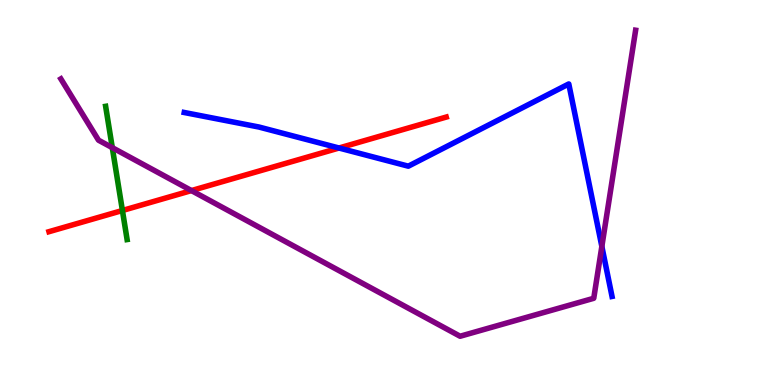[{'lines': ['blue', 'red'], 'intersections': [{'x': 4.37, 'y': 6.16}]}, {'lines': ['green', 'red'], 'intersections': [{'x': 1.58, 'y': 4.53}]}, {'lines': ['purple', 'red'], 'intersections': [{'x': 2.47, 'y': 5.05}]}, {'lines': ['blue', 'green'], 'intersections': []}, {'lines': ['blue', 'purple'], 'intersections': [{'x': 7.77, 'y': 3.6}]}, {'lines': ['green', 'purple'], 'intersections': [{'x': 1.45, 'y': 6.16}]}]